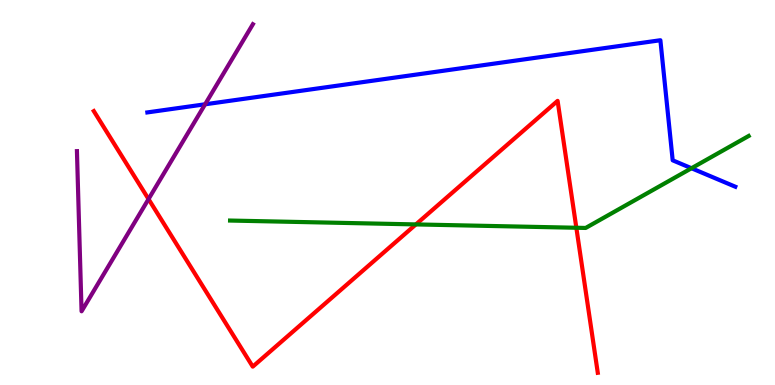[{'lines': ['blue', 'red'], 'intersections': []}, {'lines': ['green', 'red'], 'intersections': [{'x': 5.37, 'y': 4.17}, {'x': 7.44, 'y': 4.08}]}, {'lines': ['purple', 'red'], 'intersections': [{'x': 1.92, 'y': 4.83}]}, {'lines': ['blue', 'green'], 'intersections': [{'x': 8.92, 'y': 5.63}]}, {'lines': ['blue', 'purple'], 'intersections': [{'x': 2.65, 'y': 7.29}]}, {'lines': ['green', 'purple'], 'intersections': []}]